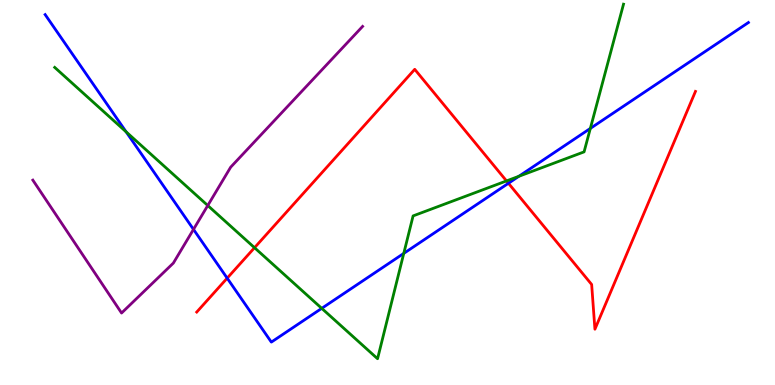[{'lines': ['blue', 'red'], 'intersections': [{'x': 2.93, 'y': 2.78}, {'x': 6.56, 'y': 5.24}]}, {'lines': ['green', 'red'], 'intersections': [{'x': 3.28, 'y': 3.57}, {'x': 6.54, 'y': 5.3}]}, {'lines': ['purple', 'red'], 'intersections': []}, {'lines': ['blue', 'green'], 'intersections': [{'x': 1.63, 'y': 6.58}, {'x': 4.15, 'y': 1.99}, {'x': 5.21, 'y': 3.42}, {'x': 6.7, 'y': 5.42}, {'x': 7.62, 'y': 6.66}]}, {'lines': ['blue', 'purple'], 'intersections': [{'x': 2.5, 'y': 4.04}]}, {'lines': ['green', 'purple'], 'intersections': [{'x': 2.68, 'y': 4.66}]}]